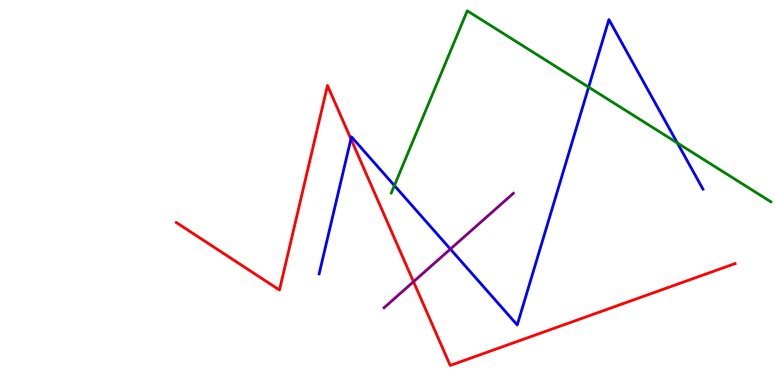[{'lines': ['blue', 'red'], 'intersections': [{'x': 4.53, 'y': 6.39}]}, {'lines': ['green', 'red'], 'intersections': []}, {'lines': ['purple', 'red'], 'intersections': [{'x': 5.34, 'y': 2.68}]}, {'lines': ['blue', 'green'], 'intersections': [{'x': 5.09, 'y': 5.18}, {'x': 7.6, 'y': 7.74}, {'x': 8.74, 'y': 6.29}]}, {'lines': ['blue', 'purple'], 'intersections': [{'x': 5.81, 'y': 3.53}]}, {'lines': ['green', 'purple'], 'intersections': []}]